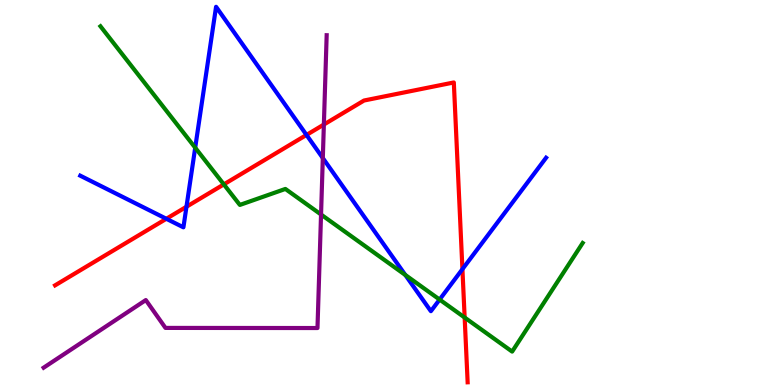[{'lines': ['blue', 'red'], 'intersections': [{'x': 2.15, 'y': 4.32}, {'x': 2.41, 'y': 4.63}, {'x': 3.95, 'y': 6.5}, {'x': 5.97, 'y': 3.01}]}, {'lines': ['green', 'red'], 'intersections': [{'x': 2.89, 'y': 5.21}, {'x': 6.0, 'y': 1.75}]}, {'lines': ['purple', 'red'], 'intersections': [{'x': 4.18, 'y': 6.77}]}, {'lines': ['blue', 'green'], 'intersections': [{'x': 2.52, 'y': 6.16}, {'x': 5.23, 'y': 2.86}, {'x': 5.67, 'y': 2.22}]}, {'lines': ['blue', 'purple'], 'intersections': [{'x': 4.17, 'y': 5.89}]}, {'lines': ['green', 'purple'], 'intersections': [{'x': 4.14, 'y': 4.43}]}]